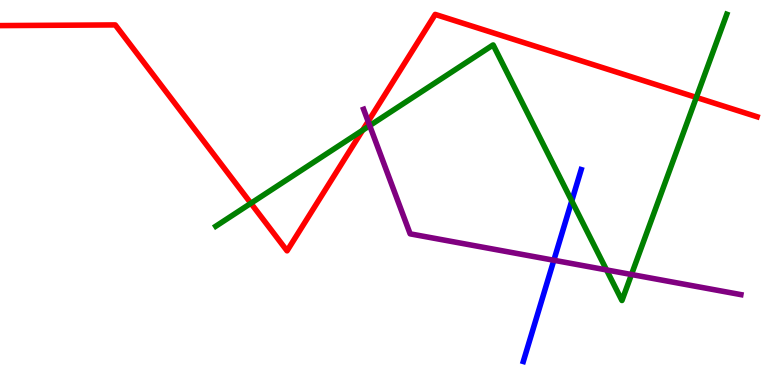[{'lines': ['blue', 'red'], 'intersections': []}, {'lines': ['green', 'red'], 'intersections': [{'x': 3.24, 'y': 4.72}, {'x': 4.68, 'y': 6.62}, {'x': 8.98, 'y': 7.47}]}, {'lines': ['purple', 'red'], 'intersections': [{'x': 4.75, 'y': 6.85}]}, {'lines': ['blue', 'green'], 'intersections': [{'x': 7.38, 'y': 4.78}]}, {'lines': ['blue', 'purple'], 'intersections': [{'x': 7.15, 'y': 3.24}]}, {'lines': ['green', 'purple'], 'intersections': [{'x': 4.77, 'y': 6.74}, {'x': 7.83, 'y': 2.99}, {'x': 8.15, 'y': 2.87}]}]